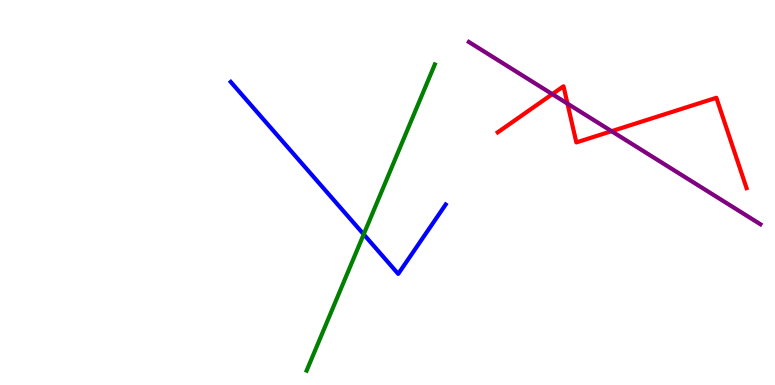[{'lines': ['blue', 'red'], 'intersections': []}, {'lines': ['green', 'red'], 'intersections': []}, {'lines': ['purple', 'red'], 'intersections': [{'x': 7.13, 'y': 7.56}, {'x': 7.32, 'y': 7.31}, {'x': 7.89, 'y': 6.59}]}, {'lines': ['blue', 'green'], 'intersections': [{'x': 4.69, 'y': 3.91}]}, {'lines': ['blue', 'purple'], 'intersections': []}, {'lines': ['green', 'purple'], 'intersections': []}]